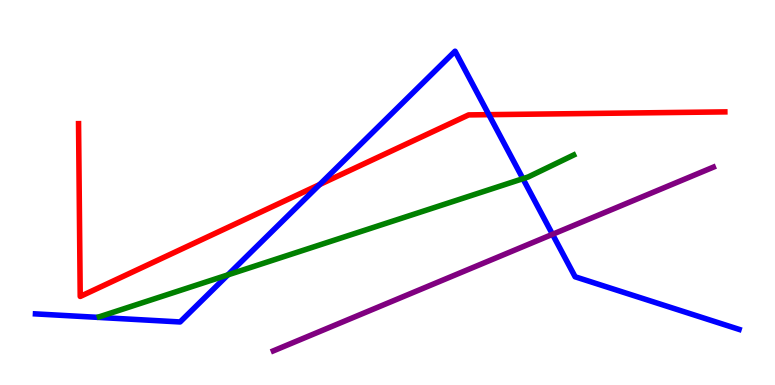[{'lines': ['blue', 'red'], 'intersections': [{'x': 4.12, 'y': 5.21}, {'x': 6.31, 'y': 7.02}]}, {'lines': ['green', 'red'], 'intersections': []}, {'lines': ['purple', 'red'], 'intersections': []}, {'lines': ['blue', 'green'], 'intersections': [{'x': 2.94, 'y': 2.86}, {'x': 6.75, 'y': 5.36}]}, {'lines': ['blue', 'purple'], 'intersections': [{'x': 7.13, 'y': 3.91}]}, {'lines': ['green', 'purple'], 'intersections': []}]